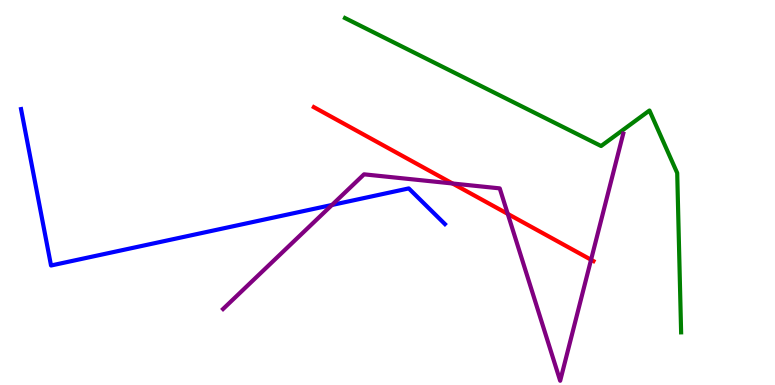[{'lines': ['blue', 'red'], 'intersections': []}, {'lines': ['green', 'red'], 'intersections': []}, {'lines': ['purple', 'red'], 'intersections': [{'x': 5.84, 'y': 5.23}, {'x': 6.55, 'y': 4.44}, {'x': 7.63, 'y': 3.25}]}, {'lines': ['blue', 'green'], 'intersections': []}, {'lines': ['blue', 'purple'], 'intersections': [{'x': 4.28, 'y': 4.68}]}, {'lines': ['green', 'purple'], 'intersections': []}]